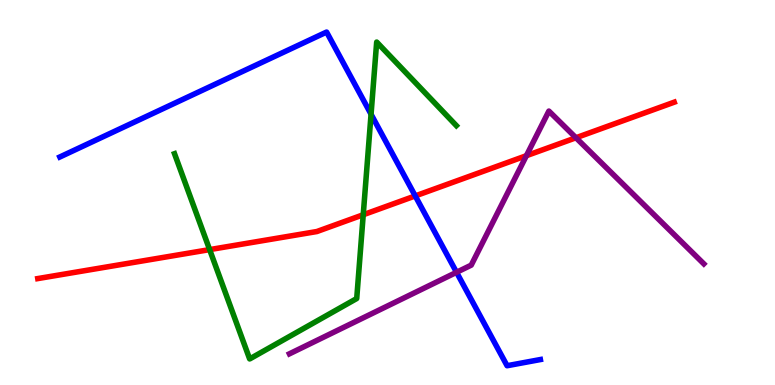[{'lines': ['blue', 'red'], 'intersections': [{'x': 5.36, 'y': 4.91}]}, {'lines': ['green', 'red'], 'intersections': [{'x': 2.7, 'y': 3.52}, {'x': 4.69, 'y': 4.42}]}, {'lines': ['purple', 'red'], 'intersections': [{'x': 6.79, 'y': 5.96}, {'x': 7.43, 'y': 6.42}]}, {'lines': ['blue', 'green'], 'intersections': [{'x': 4.79, 'y': 7.03}]}, {'lines': ['blue', 'purple'], 'intersections': [{'x': 5.89, 'y': 2.93}]}, {'lines': ['green', 'purple'], 'intersections': []}]